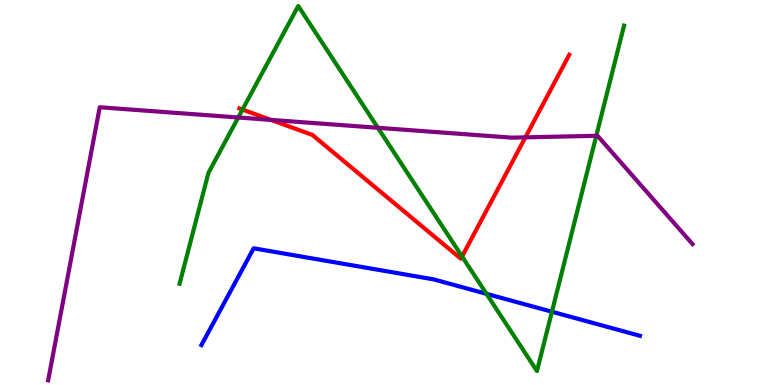[{'lines': ['blue', 'red'], 'intersections': []}, {'lines': ['green', 'red'], 'intersections': [{'x': 3.13, 'y': 7.15}, {'x': 5.96, 'y': 3.34}]}, {'lines': ['purple', 'red'], 'intersections': [{'x': 3.5, 'y': 6.89}, {'x': 6.78, 'y': 6.43}]}, {'lines': ['blue', 'green'], 'intersections': [{'x': 6.28, 'y': 2.37}, {'x': 7.12, 'y': 1.9}]}, {'lines': ['blue', 'purple'], 'intersections': []}, {'lines': ['green', 'purple'], 'intersections': [{'x': 3.07, 'y': 6.95}, {'x': 4.88, 'y': 6.68}, {'x': 7.69, 'y': 6.47}]}]